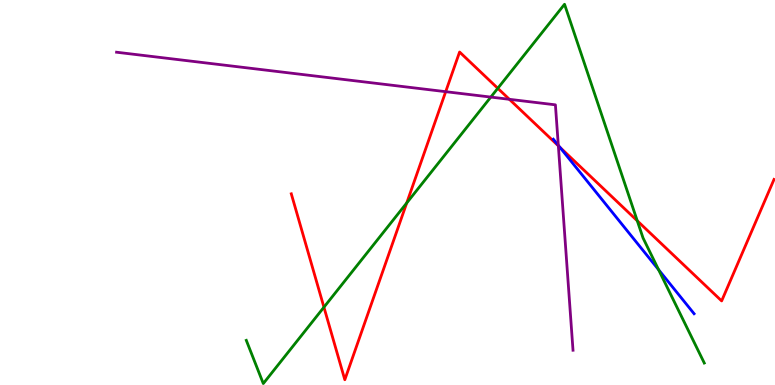[{'lines': ['blue', 'red'], 'intersections': [{'x': 7.22, 'y': 6.18}]}, {'lines': ['green', 'red'], 'intersections': [{'x': 4.18, 'y': 2.02}, {'x': 5.25, 'y': 4.73}, {'x': 6.42, 'y': 7.71}, {'x': 8.22, 'y': 4.27}]}, {'lines': ['purple', 'red'], 'intersections': [{'x': 5.75, 'y': 7.62}, {'x': 6.57, 'y': 7.42}, {'x': 7.2, 'y': 6.21}]}, {'lines': ['blue', 'green'], 'intersections': [{'x': 8.5, 'y': 3.0}]}, {'lines': ['blue', 'purple'], 'intersections': [{'x': 7.2, 'y': 6.22}]}, {'lines': ['green', 'purple'], 'intersections': [{'x': 6.33, 'y': 7.48}]}]